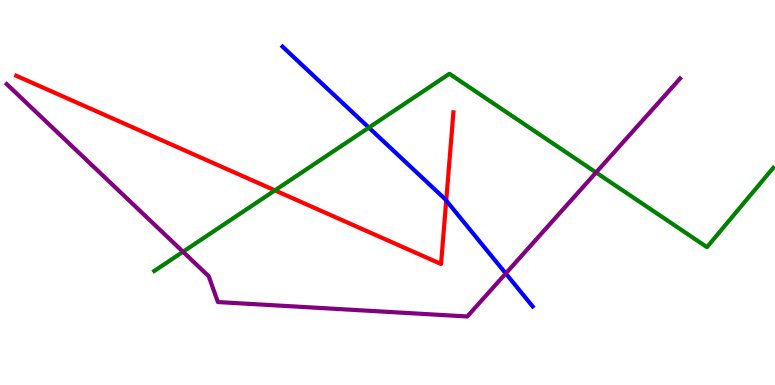[{'lines': ['blue', 'red'], 'intersections': [{'x': 5.76, 'y': 4.79}]}, {'lines': ['green', 'red'], 'intersections': [{'x': 3.55, 'y': 5.06}]}, {'lines': ['purple', 'red'], 'intersections': []}, {'lines': ['blue', 'green'], 'intersections': [{'x': 4.76, 'y': 6.69}]}, {'lines': ['blue', 'purple'], 'intersections': [{'x': 6.53, 'y': 2.9}]}, {'lines': ['green', 'purple'], 'intersections': [{'x': 2.36, 'y': 3.46}, {'x': 7.69, 'y': 5.52}]}]